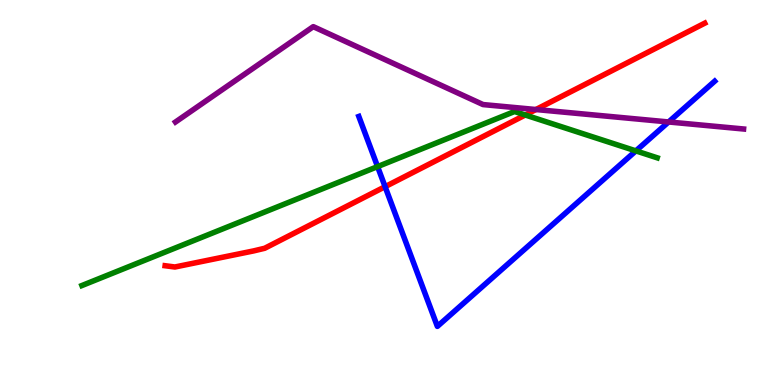[{'lines': ['blue', 'red'], 'intersections': [{'x': 4.97, 'y': 5.15}]}, {'lines': ['green', 'red'], 'intersections': [{'x': 6.78, 'y': 7.01}]}, {'lines': ['purple', 'red'], 'intersections': [{'x': 6.92, 'y': 7.16}]}, {'lines': ['blue', 'green'], 'intersections': [{'x': 4.87, 'y': 5.67}, {'x': 8.2, 'y': 6.08}]}, {'lines': ['blue', 'purple'], 'intersections': [{'x': 8.63, 'y': 6.83}]}, {'lines': ['green', 'purple'], 'intersections': []}]